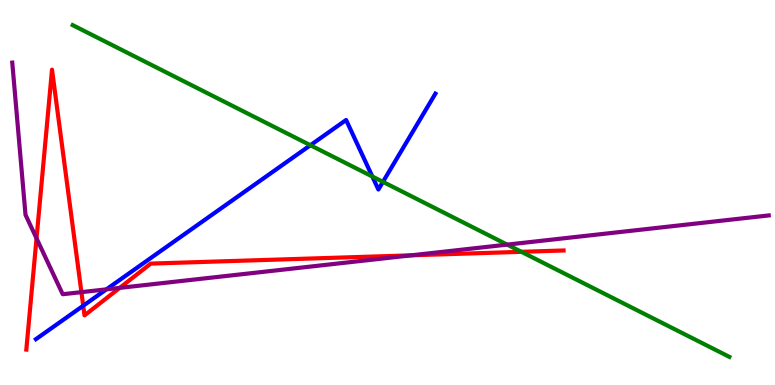[{'lines': ['blue', 'red'], 'intersections': [{'x': 1.07, 'y': 2.06}]}, {'lines': ['green', 'red'], 'intersections': [{'x': 6.73, 'y': 3.46}]}, {'lines': ['purple', 'red'], 'intersections': [{'x': 0.471, 'y': 3.81}, {'x': 1.05, 'y': 2.41}, {'x': 1.54, 'y': 2.52}, {'x': 5.31, 'y': 3.37}]}, {'lines': ['blue', 'green'], 'intersections': [{'x': 4.01, 'y': 6.23}, {'x': 4.8, 'y': 5.42}, {'x': 4.94, 'y': 5.28}]}, {'lines': ['blue', 'purple'], 'intersections': [{'x': 1.37, 'y': 2.48}]}, {'lines': ['green', 'purple'], 'intersections': [{'x': 6.54, 'y': 3.65}]}]